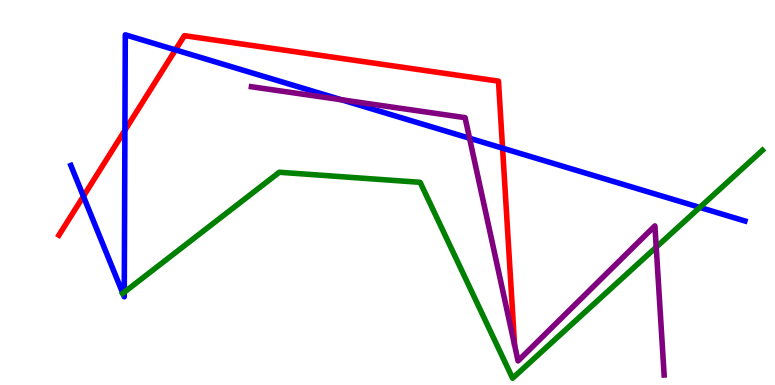[{'lines': ['blue', 'red'], 'intersections': [{'x': 1.08, 'y': 4.9}, {'x': 1.61, 'y': 6.62}, {'x': 2.26, 'y': 8.7}, {'x': 6.48, 'y': 6.15}]}, {'lines': ['green', 'red'], 'intersections': []}, {'lines': ['purple', 'red'], 'intersections': []}, {'lines': ['blue', 'green'], 'intersections': [{'x': 1.58, 'y': 2.38}, {'x': 1.6, 'y': 2.41}, {'x': 9.03, 'y': 4.61}]}, {'lines': ['blue', 'purple'], 'intersections': [{'x': 4.41, 'y': 7.41}, {'x': 6.06, 'y': 6.41}]}, {'lines': ['green', 'purple'], 'intersections': [{'x': 8.47, 'y': 3.58}]}]